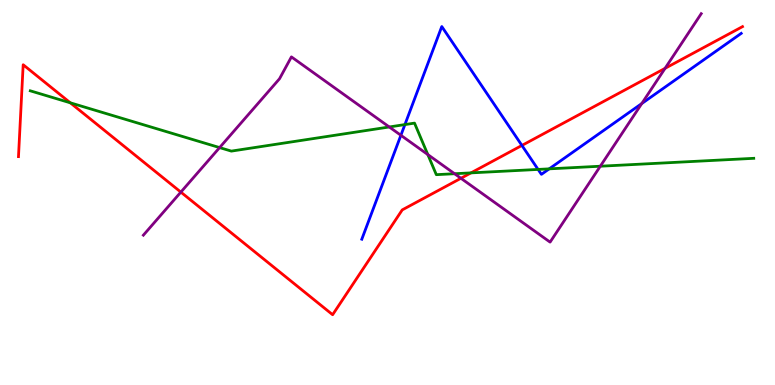[{'lines': ['blue', 'red'], 'intersections': [{'x': 6.73, 'y': 6.22}]}, {'lines': ['green', 'red'], 'intersections': [{'x': 0.907, 'y': 7.33}, {'x': 6.08, 'y': 5.51}]}, {'lines': ['purple', 'red'], 'intersections': [{'x': 2.33, 'y': 5.01}, {'x': 5.95, 'y': 5.37}, {'x': 8.58, 'y': 8.22}]}, {'lines': ['blue', 'green'], 'intersections': [{'x': 5.22, 'y': 6.76}, {'x': 6.94, 'y': 5.6}, {'x': 7.09, 'y': 5.61}]}, {'lines': ['blue', 'purple'], 'intersections': [{'x': 5.17, 'y': 6.49}, {'x': 8.28, 'y': 7.31}]}, {'lines': ['green', 'purple'], 'intersections': [{'x': 2.83, 'y': 6.17}, {'x': 5.02, 'y': 6.7}, {'x': 5.52, 'y': 5.99}, {'x': 5.87, 'y': 5.49}, {'x': 7.75, 'y': 5.68}]}]